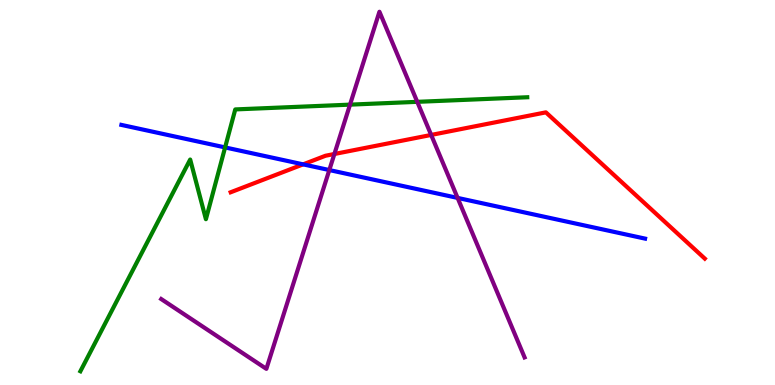[{'lines': ['blue', 'red'], 'intersections': [{'x': 3.91, 'y': 5.73}]}, {'lines': ['green', 'red'], 'intersections': []}, {'lines': ['purple', 'red'], 'intersections': [{'x': 4.31, 'y': 6.0}, {'x': 5.56, 'y': 6.5}]}, {'lines': ['blue', 'green'], 'intersections': [{'x': 2.9, 'y': 6.17}]}, {'lines': ['blue', 'purple'], 'intersections': [{'x': 4.25, 'y': 5.58}, {'x': 5.9, 'y': 4.86}]}, {'lines': ['green', 'purple'], 'intersections': [{'x': 4.52, 'y': 7.28}, {'x': 5.38, 'y': 7.35}]}]